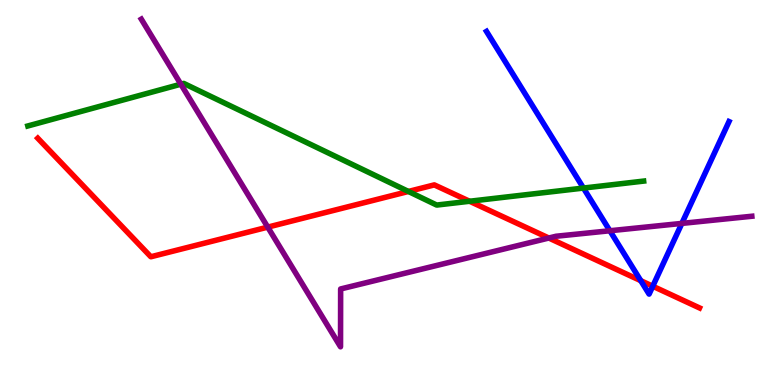[{'lines': ['blue', 'red'], 'intersections': [{'x': 8.27, 'y': 2.71}, {'x': 8.42, 'y': 2.57}]}, {'lines': ['green', 'red'], 'intersections': [{'x': 5.27, 'y': 5.03}, {'x': 6.06, 'y': 4.77}]}, {'lines': ['purple', 'red'], 'intersections': [{'x': 3.45, 'y': 4.1}, {'x': 7.08, 'y': 3.82}]}, {'lines': ['blue', 'green'], 'intersections': [{'x': 7.53, 'y': 5.12}]}, {'lines': ['blue', 'purple'], 'intersections': [{'x': 7.87, 'y': 4.01}, {'x': 8.8, 'y': 4.2}]}, {'lines': ['green', 'purple'], 'intersections': [{'x': 2.33, 'y': 7.81}]}]